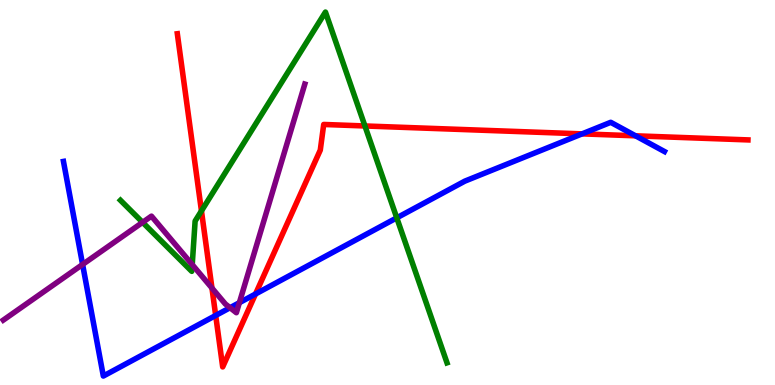[{'lines': ['blue', 'red'], 'intersections': [{'x': 2.78, 'y': 1.81}, {'x': 3.3, 'y': 2.36}, {'x': 7.51, 'y': 6.52}, {'x': 8.2, 'y': 6.47}]}, {'lines': ['green', 'red'], 'intersections': [{'x': 2.6, 'y': 4.52}, {'x': 4.71, 'y': 6.73}]}, {'lines': ['purple', 'red'], 'intersections': [{'x': 2.73, 'y': 2.52}]}, {'lines': ['blue', 'green'], 'intersections': [{'x': 5.12, 'y': 4.34}]}, {'lines': ['blue', 'purple'], 'intersections': [{'x': 1.07, 'y': 3.13}, {'x': 2.97, 'y': 2.01}, {'x': 3.09, 'y': 2.14}]}, {'lines': ['green', 'purple'], 'intersections': [{'x': 1.84, 'y': 4.22}, {'x': 2.48, 'y': 3.13}]}]